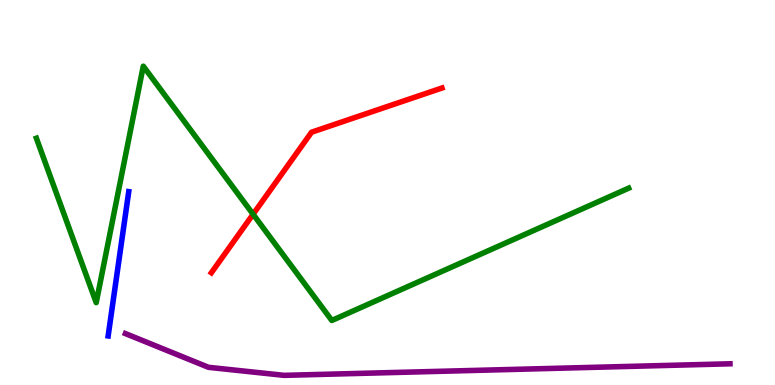[{'lines': ['blue', 'red'], 'intersections': []}, {'lines': ['green', 'red'], 'intersections': [{'x': 3.27, 'y': 4.44}]}, {'lines': ['purple', 'red'], 'intersections': []}, {'lines': ['blue', 'green'], 'intersections': []}, {'lines': ['blue', 'purple'], 'intersections': []}, {'lines': ['green', 'purple'], 'intersections': []}]